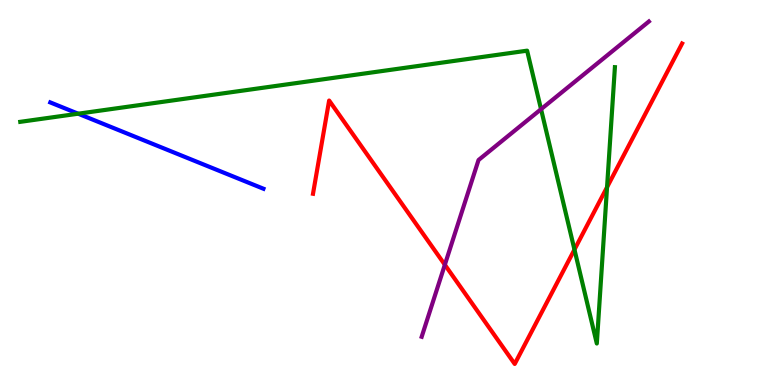[{'lines': ['blue', 'red'], 'intersections': []}, {'lines': ['green', 'red'], 'intersections': [{'x': 7.41, 'y': 3.52}, {'x': 7.83, 'y': 5.14}]}, {'lines': ['purple', 'red'], 'intersections': [{'x': 5.74, 'y': 3.12}]}, {'lines': ['blue', 'green'], 'intersections': [{'x': 1.01, 'y': 7.05}]}, {'lines': ['blue', 'purple'], 'intersections': []}, {'lines': ['green', 'purple'], 'intersections': [{'x': 6.98, 'y': 7.16}]}]